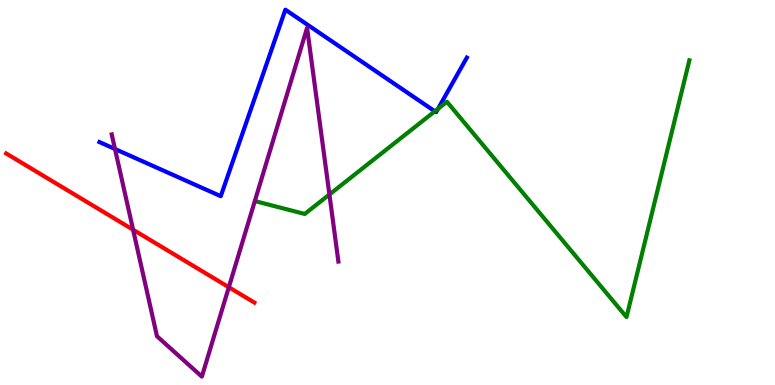[{'lines': ['blue', 'red'], 'intersections': []}, {'lines': ['green', 'red'], 'intersections': []}, {'lines': ['purple', 'red'], 'intersections': [{'x': 1.72, 'y': 4.03}, {'x': 2.95, 'y': 2.54}]}, {'lines': ['blue', 'green'], 'intersections': [{'x': 5.61, 'y': 7.11}, {'x': 5.65, 'y': 7.17}]}, {'lines': ['blue', 'purple'], 'intersections': [{'x': 1.48, 'y': 6.13}]}, {'lines': ['green', 'purple'], 'intersections': [{'x': 4.25, 'y': 4.95}]}]